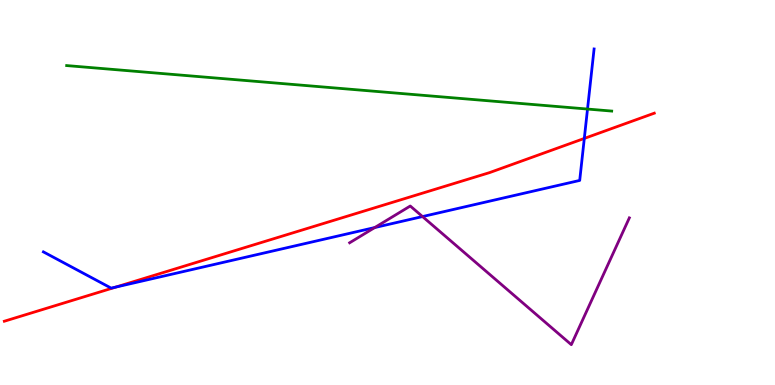[{'lines': ['blue', 'red'], 'intersections': [{'x': 1.5, 'y': 2.54}, {'x': 7.54, 'y': 6.4}]}, {'lines': ['green', 'red'], 'intersections': []}, {'lines': ['purple', 'red'], 'intersections': []}, {'lines': ['blue', 'green'], 'intersections': [{'x': 7.58, 'y': 7.17}]}, {'lines': ['blue', 'purple'], 'intersections': [{'x': 4.84, 'y': 4.09}, {'x': 5.45, 'y': 4.37}]}, {'lines': ['green', 'purple'], 'intersections': []}]